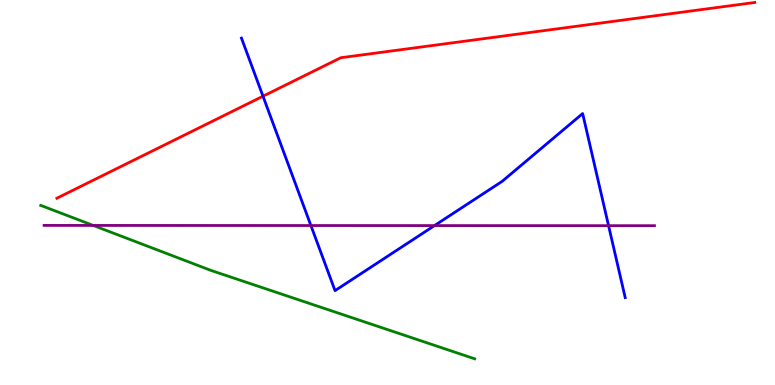[{'lines': ['blue', 'red'], 'intersections': [{'x': 3.39, 'y': 7.5}]}, {'lines': ['green', 'red'], 'intersections': []}, {'lines': ['purple', 'red'], 'intersections': []}, {'lines': ['blue', 'green'], 'intersections': []}, {'lines': ['blue', 'purple'], 'intersections': [{'x': 4.01, 'y': 4.14}, {'x': 5.61, 'y': 4.14}, {'x': 7.85, 'y': 4.14}]}, {'lines': ['green', 'purple'], 'intersections': [{'x': 1.2, 'y': 4.14}]}]